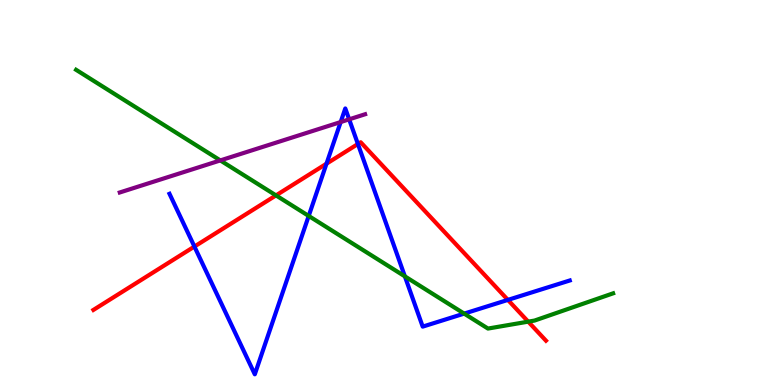[{'lines': ['blue', 'red'], 'intersections': [{'x': 2.51, 'y': 3.6}, {'x': 4.21, 'y': 5.75}, {'x': 4.62, 'y': 6.26}, {'x': 6.55, 'y': 2.21}]}, {'lines': ['green', 'red'], 'intersections': [{'x': 3.56, 'y': 4.92}, {'x': 6.82, 'y': 1.65}]}, {'lines': ['purple', 'red'], 'intersections': []}, {'lines': ['blue', 'green'], 'intersections': [{'x': 3.98, 'y': 4.39}, {'x': 5.22, 'y': 2.82}, {'x': 5.99, 'y': 1.85}]}, {'lines': ['blue', 'purple'], 'intersections': [{'x': 4.4, 'y': 6.83}, {'x': 4.51, 'y': 6.9}]}, {'lines': ['green', 'purple'], 'intersections': [{'x': 2.84, 'y': 5.83}]}]